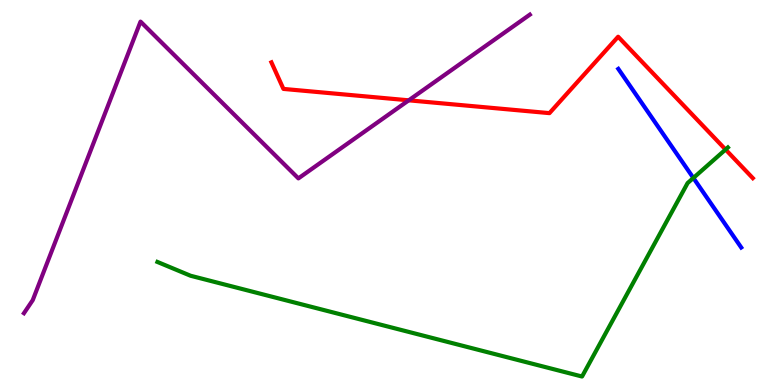[{'lines': ['blue', 'red'], 'intersections': []}, {'lines': ['green', 'red'], 'intersections': [{'x': 9.36, 'y': 6.12}]}, {'lines': ['purple', 'red'], 'intersections': [{'x': 5.27, 'y': 7.39}]}, {'lines': ['blue', 'green'], 'intersections': [{'x': 8.95, 'y': 5.38}]}, {'lines': ['blue', 'purple'], 'intersections': []}, {'lines': ['green', 'purple'], 'intersections': []}]